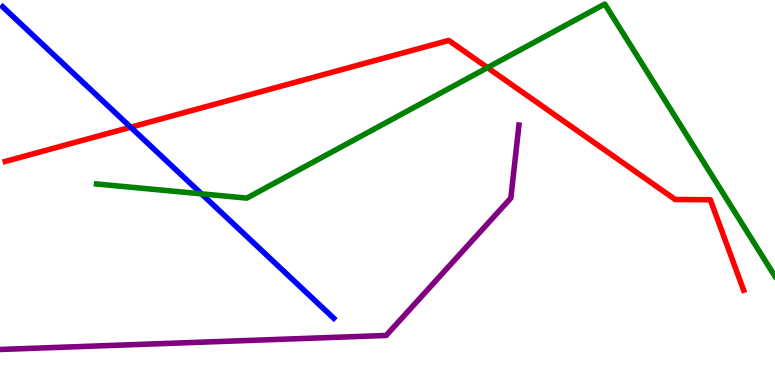[{'lines': ['blue', 'red'], 'intersections': [{'x': 1.69, 'y': 6.7}]}, {'lines': ['green', 'red'], 'intersections': [{'x': 6.29, 'y': 8.24}]}, {'lines': ['purple', 'red'], 'intersections': []}, {'lines': ['blue', 'green'], 'intersections': [{'x': 2.6, 'y': 4.96}]}, {'lines': ['blue', 'purple'], 'intersections': []}, {'lines': ['green', 'purple'], 'intersections': []}]